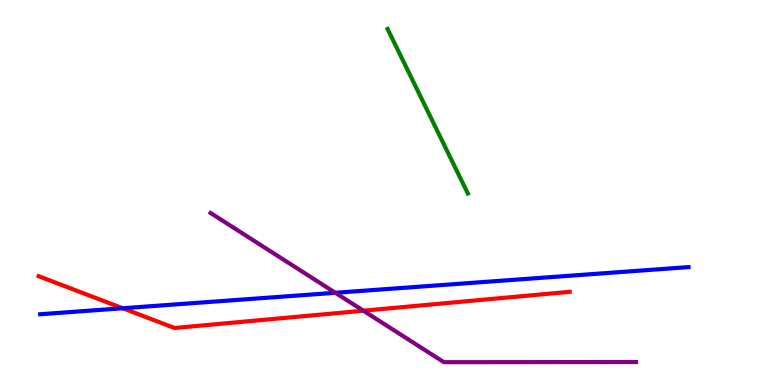[{'lines': ['blue', 'red'], 'intersections': [{'x': 1.58, 'y': 1.99}]}, {'lines': ['green', 'red'], 'intersections': []}, {'lines': ['purple', 'red'], 'intersections': [{'x': 4.69, 'y': 1.93}]}, {'lines': ['blue', 'green'], 'intersections': []}, {'lines': ['blue', 'purple'], 'intersections': [{'x': 4.33, 'y': 2.4}]}, {'lines': ['green', 'purple'], 'intersections': []}]